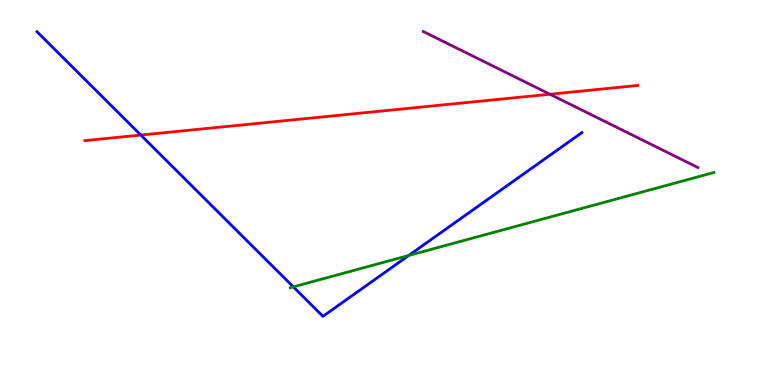[{'lines': ['blue', 'red'], 'intersections': [{'x': 1.82, 'y': 6.49}]}, {'lines': ['green', 'red'], 'intersections': []}, {'lines': ['purple', 'red'], 'intersections': [{'x': 7.1, 'y': 7.55}]}, {'lines': ['blue', 'green'], 'intersections': [{'x': 3.78, 'y': 2.55}, {'x': 5.27, 'y': 3.36}]}, {'lines': ['blue', 'purple'], 'intersections': []}, {'lines': ['green', 'purple'], 'intersections': []}]